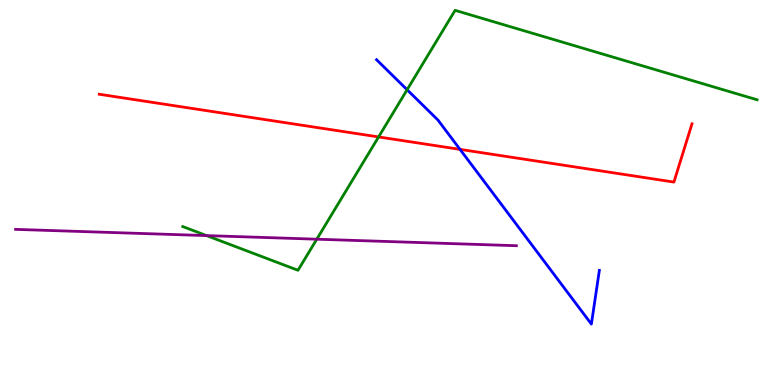[{'lines': ['blue', 'red'], 'intersections': [{'x': 5.94, 'y': 6.12}]}, {'lines': ['green', 'red'], 'intersections': [{'x': 4.88, 'y': 6.44}]}, {'lines': ['purple', 'red'], 'intersections': []}, {'lines': ['blue', 'green'], 'intersections': [{'x': 5.25, 'y': 7.67}]}, {'lines': ['blue', 'purple'], 'intersections': []}, {'lines': ['green', 'purple'], 'intersections': [{'x': 2.67, 'y': 3.88}, {'x': 4.09, 'y': 3.79}]}]